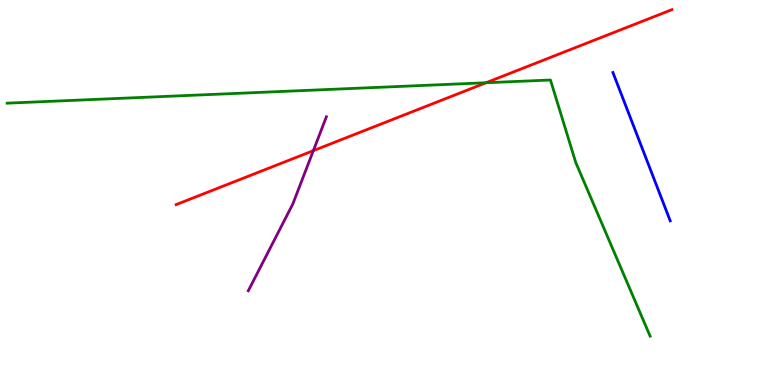[{'lines': ['blue', 'red'], 'intersections': []}, {'lines': ['green', 'red'], 'intersections': [{'x': 6.27, 'y': 7.85}]}, {'lines': ['purple', 'red'], 'intersections': [{'x': 4.04, 'y': 6.09}]}, {'lines': ['blue', 'green'], 'intersections': []}, {'lines': ['blue', 'purple'], 'intersections': []}, {'lines': ['green', 'purple'], 'intersections': []}]